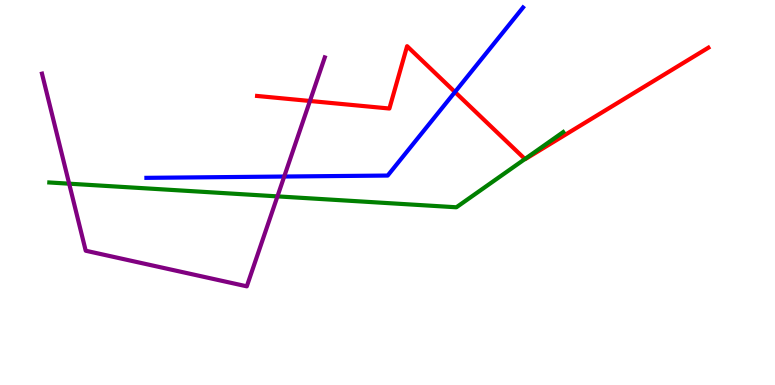[{'lines': ['blue', 'red'], 'intersections': [{'x': 5.87, 'y': 7.61}]}, {'lines': ['green', 'red'], 'intersections': [{'x': 6.77, 'y': 5.87}]}, {'lines': ['purple', 'red'], 'intersections': [{'x': 4.0, 'y': 7.38}]}, {'lines': ['blue', 'green'], 'intersections': []}, {'lines': ['blue', 'purple'], 'intersections': [{'x': 3.67, 'y': 5.41}]}, {'lines': ['green', 'purple'], 'intersections': [{'x': 0.892, 'y': 5.23}, {'x': 3.58, 'y': 4.9}]}]